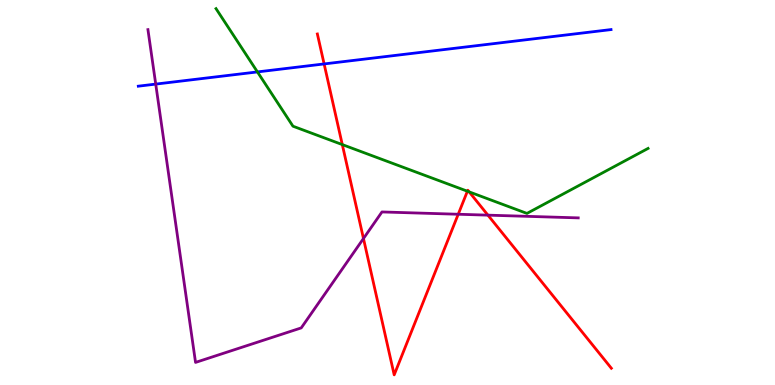[{'lines': ['blue', 'red'], 'intersections': [{'x': 4.18, 'y': 8.34}]}, {'lines': ['green', 'red'], 'intersections': [{'x': 4.42, 'y': 6.24}, {'x': 6.03, 'y': 5.03}, {'x': 6.05, 'y': 5.02}]}, {'lines': ['purple', 'red'], 'intersections': [{'x': 4.69, 'y': 3.8}, {'x': 5.91, 'y': 4.43}, {'x': 6.3, 'y': 4.41}]}, {'lines': ['blue', 'green'], 'intersections': [{'x': 3.32, 'y': 8.13}]}, {'lines': ['blue', 'purple'], 'intersections': [{'x': 2.01, 'y': 7.82}]}, {'lines': ['green', 'purple'], 'intersections': []}]